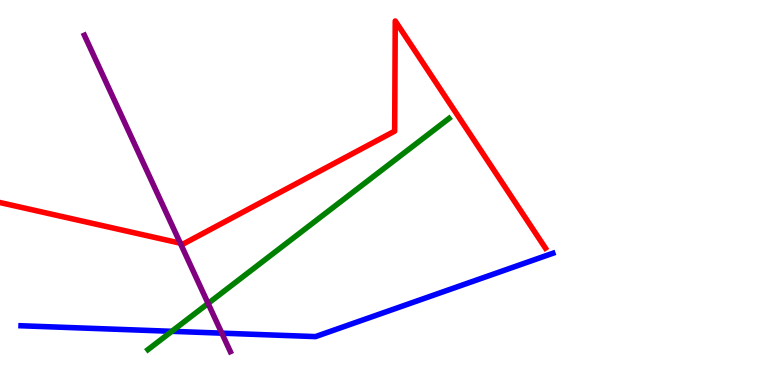[{'lines': ['blue', 'red'], 'intersections': []}, {'lines': ['green', 'red'], 'intersections': []}, {'lines': ['purple', 'red'], 'intersections': [{'x': 2.33, 'y': 3.68}]}, {'lines': ['blue', 'green'], 'intersections': [{'x': 2.22, 'y': 1.39}]}, {'lines': ['blue', 'purple'], 'intersections': [{'x': 2.86, 'y': 1.35}]}, {'lines': ['green', 'purple'], 'intersections': [{'x': 2.69, 'y': 2.12}]}]